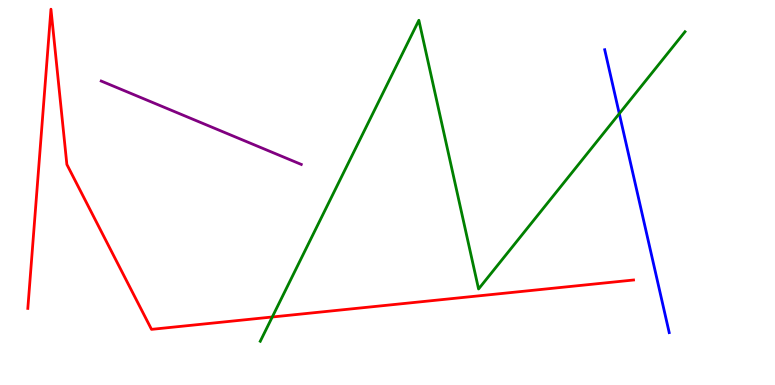[{'lines': ['blue', 'red'], 'intersections': []}, {'lines': ['green', 'red'], 'intersections': [{'x': 3.51, 'y': 1.77}]}, {'lines': ['purple', 'red'], 'intersections': []}, {'lines': ['blue', 'green'], 'intersections': [{'x': 7.99, 'y': 7.05}]}, {'lines': ['blue', 'purple'], 'intersections': []}, {'lines': ['green', 'purple'], 'intersections': []}]